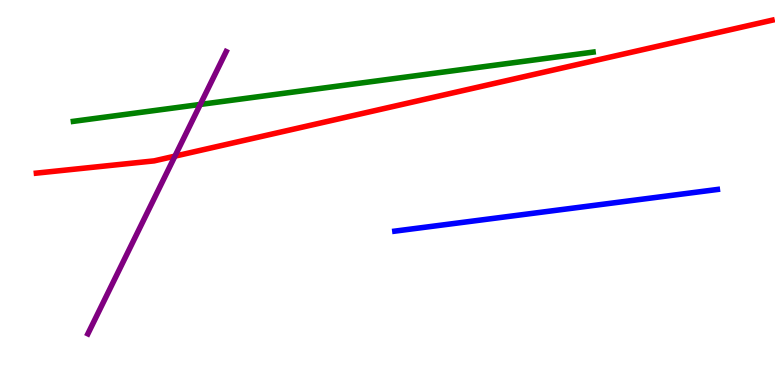[{'lines': ['blue', 'red'], 'intersections': []}, {'lines': ['green', 'red'], 'intersections': []}, {'lines': ['purple', 'red'], 'intersections': [{'x': 2.26, 'y': 5.94}]}, {'lines': ['blue', 'green'], 'intersections': []}, {'lines': ['blue', 'purple'], 'intersections': []}, {'lines': ['green', 'purple'], 'intersections': [{'x': 2.58, 'y': 7.29}]}]